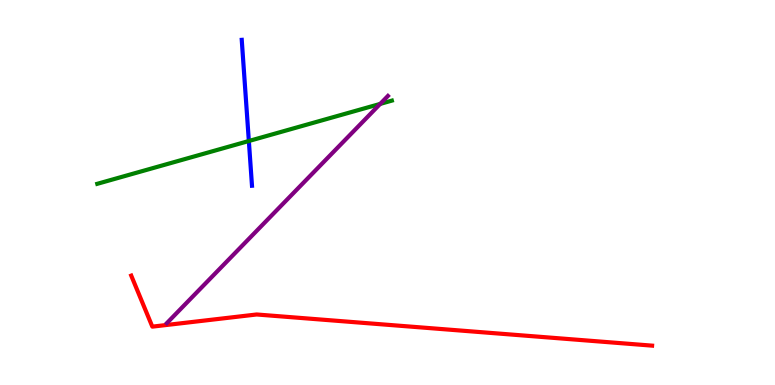[{'lines': ['blue', 'red'], 'intersections': []}, {'lines': ['green', 'red'], 'intersections': []}, {'lines': ['purple', 'red'], 'intersections': []}, {'lines': ['blue', 'green'], 'intersections': [{'x': 3.21, 'y': 6.34}]}, {'lines': ['blue', 'purple'], 'intersections': []}, {'lines': ['green', 'purple'], 'intersections': [{'x': 4.91, 'y': 7.3}]}]